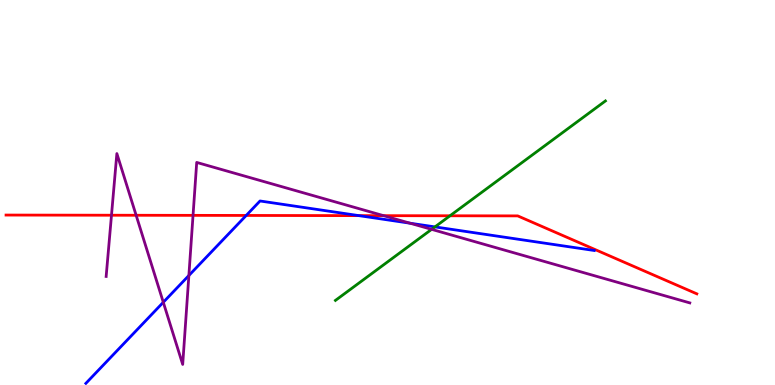[{'lines': ['blue', 'red'], 'intersections': [{'x': 3.18, 'y': 4.4}, {'x': 4.63, 'y': 4.4}]}, {'lines': ['green', 'red'], 'intersections': [{'x': 5.81, 'y': 4.4}]}, {'lines': ['purple', 'red'], 'intersections': [{'x': 1.44, 'y': 4.41}, {'x': 1.76, 'y': 4.41}, {'x': 2.49, 'y': 4.41}, {'x': 4.95, 'y': 4.4}]}, {'lines': ['blue', 'green'], 'intersections': [{'x': 5.61, 'y': 4.11}]}, {'lines': ['blue', 'purple'], 'intersections': [{'x': 2.11, 'y': 2.15}, {'x': 2.44, 'y': 2.84}, {'x': 5.29, 'y': 4.2}]}, {'lines': ['green', 'purple'], 'intersections': [{'x': 5.57, 'y': 4.04}]}]